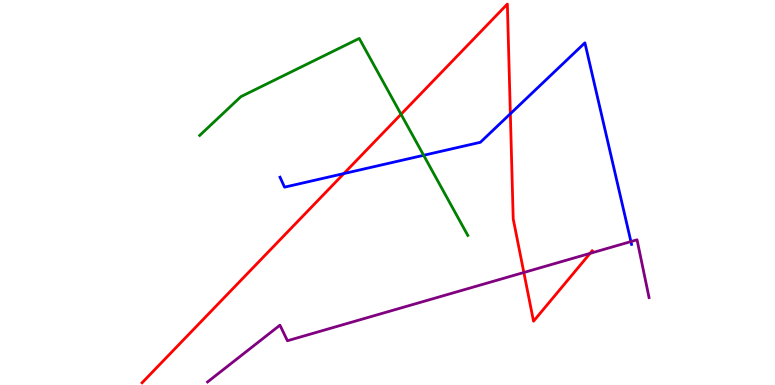[{'lines': ['blue', 'red'], 'intersections': [{'x': 4.44, 'y': 5.49}, {'x': 6.59, 'y': 7.04}]}, {'lines': ['green', 'red'], 'intersections': [{'x': 5.17, 'y': 7.03}]}, {'lines': ['purple', 'red'], 'intersections': [{'x': 6.76, 'y': 2.92}, {'x': 7.61, 'y': 3.42}]}, {'lines': ['blue', 'green'], 'intersections': [{'x': 5.47, 'y': 5.97}]}, {'lines': ['blue', 'purple'], 'intersections': [{'x': 8.14, 'y': 3.73}]}, {'lines': ['green', 'purple'], 'intersections': []}]